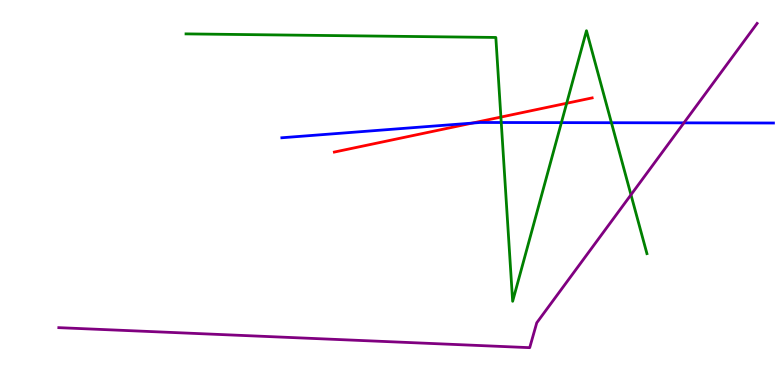[{'lines': ['blue', 'red'], 'intersections': [{'x': 6.09, 'y': 6.8}]}, {'lines': ['green', 'red'], 'intersections': [{'x': 6.46, 'y': 6.96}, {'x': 7.31, 'y': 7.32}]}, {'lines': ['purple', 'red'], 'intersections': []}, {'lines': ['blue', 'green'], 'intersections': [{'x': 6.47, 'y': 6.82}, {'x': 7.24, 'y': 6.81}, {'x': 7.89, 'y': 6.81}]}, {'lines': ['blue', 'purple'], 'intersections': [{'x': 8.82, 'y': 6.81}]}, {'lines': ['green', 'purple'], 'intersections': [{'x': 8.14, 'y': 4.94}]}]